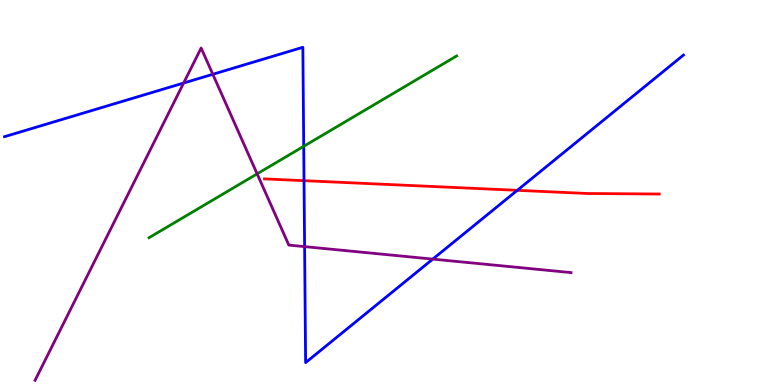[{'lines': ['blue', 'red'], 'intersections': [{'x': 3.92, 'y': 5.31}, {'x': 6.67, 'y': 5.06}]}, {'lines': ['green', 'red'], 'intersections': []}, {'lines': ['purple', 'red'], 'intersections': []}, {'lines': ['blue', 'green'], 'intersections': [{'x': 3.92, 'y': 6.2}]}, {'lines': ['blue', 'purple'], 'intersections': [{'x': 2.37, 'y': 7.84}, {'x': 2.75, 'y': 8.07}, {'x': 3.93, 'y': 3.59}, {'x': 5.58, 'y': 3.27}]}, {'lines': ['green', 'purple'], 'intersections': [{'x': 3.32, 'y': 5.48}]}]